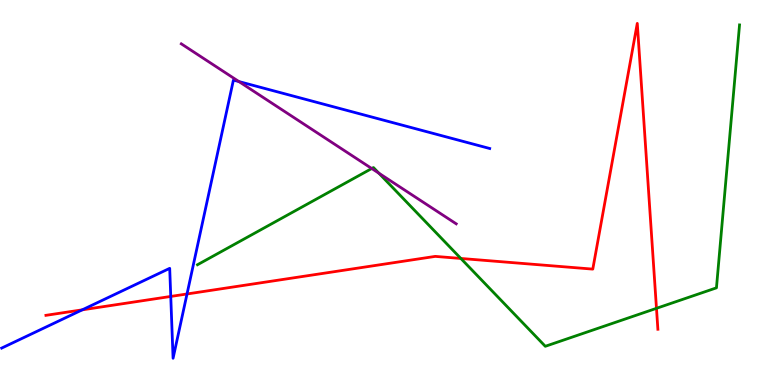[{'lines': ['blue', 'red'], 'intersections': [{'x': 1.06, 'y': 1.95}, {'x': 2.2, 'y': 2.3}, {'x': 2.41, 'y': 2.36}]}, {'lines': ['green', 'red'], 'intersections': [{'x': 5.95, 'y': 3.29}, {'x': 8.47, 'y': 1.99}]}, {'lines': ['purple', 'red'], 'intersections': []}, {'lines': ['blue', 'green'], 'intersections': []}, {'lines': ['blue', 'purple'], 'intersections': [{'x': 3.08, 'y': 7.88}]}, {'lines': ['green', 'purple'], 'intersections': [{'x': 4.8, 'y': 5.62}, {'x': 4.89, 'y': 5.5}]}]